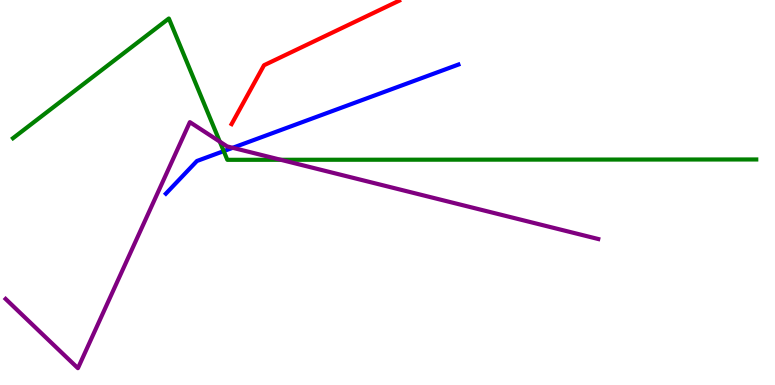[{'lines': ['blue', 'red'], 'intersections': []}, {'lines': ['green', 'red'], 'intersections': []}, {'lines': ['purple', 'red'], 'intersections': []}, {'lines': ['blue', 'green'], 'intersections': [{'x': 2.89, 'y': 6.07}]}, {'lines': ['blue', 'purple'], 'intersections': [{'x': 3.0, 'y': 6.16}]}, {'lines': ['green', 'purple'], 'intersections': [{'x': 2.84, 'y': 6.32}, {'x': 3.62, 'y': 5.85}]}]